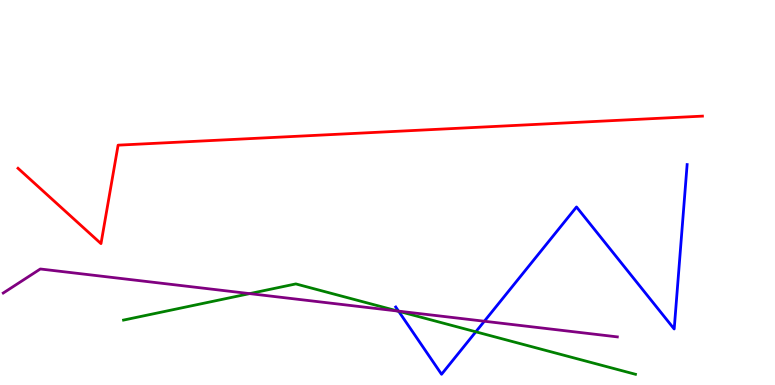[{'lines': ['blue', 'red'], 'intersections': []}, {'lines': ['green', 'red'], 'intersections': []}, {'lines': ['purple', 'red'], 'intersections': []}, {'lines': ['blue', 'green'], 'intersections': [{'x': 5.14, 'y': 1.91}, {'x': 6.14, 'y': 1.38}]}, {'lines': ['blue', 'purple'], 'intersections': [{'x': 5.14, 'y': 1.92}, {'x': 6.25, 'y': 1.66}]}, {'lines': ['green', 'purple'], 'intersections': [{'x': 3.22, 'y': 2.37}, {'x': 5.13, 'y': 1.92}]}]